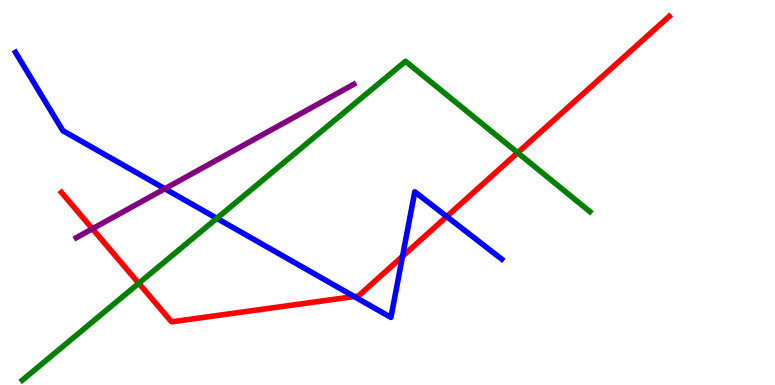[{'lines': ['blue', 'red'], 'intersections': [{'x': 4.57, 'y': 2.3}, {'x': 5.19, 'y': 3.34}, {'x': 5.76, 'y': 4.38}]}, {'lines': ['green', 'red'], 'intersections': [{'x': 1.79, 'y': 2.64}, {'x': 6.68, 'y': 6.03}]}, {'lines': ['purple', 'red'], 'intersections': [{'x': 1.19, 'y': 4.06}]}, {'lines': ['blue', 'green'], 'intersections': [{'x': 2.8, 'y': 4.33}]}, {'lines': ['blue', 'purple'], 'intersections': [{'x': 2.13, 'y': 5.1}]}, {'lines': ['green', 'purple'], 'intersections': []}]